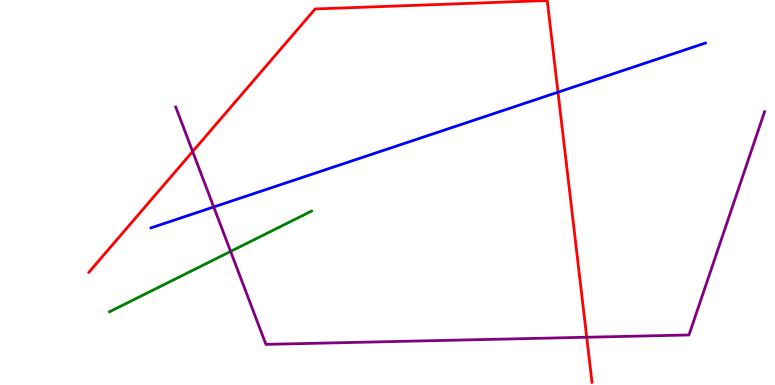[{'lines': ['blue', 'red'], 'intersections': [{'x': 7.2, 'y': 7.61}]}, {'lines': ['green', 'red'], 'intersections': []}, {'lines': ['purple', 'red'], 'intersections': [{'x': 2.49, 'y': 6.06}, {'x': 7.57, 'y': 1.24}]}, {'lines': ['blue', 'green'], 'intersections': []}, {'lines': ['blue', 'purple'], 'intersections': [{'x': 2.76, 'y': 4.62}]}, {'lines': ['green', 'purple'], 'intersections': [{'x': 2.98, 'y': 3.47}]}]